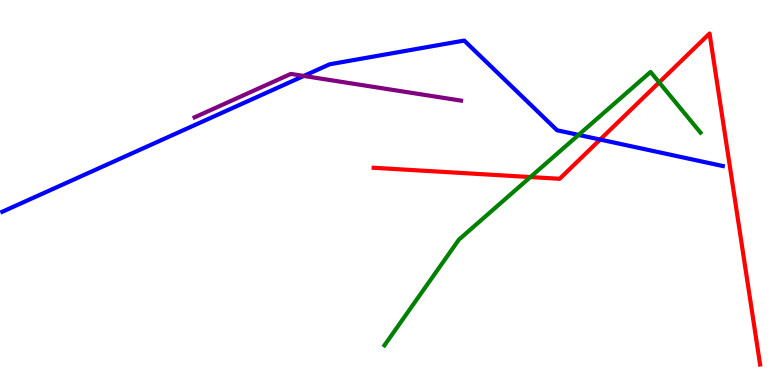[{'lines': ['blue', 'red'], 'intersections': [{'x': 7.74, 'y': 6.38}]}, {'lines': ['green', 'red'], 'intersections': [{'x': 6.84, 'y': 5.4}, {'x': 8.51, 'y': 7.86}]}, {'lines': ['purple', 'red'], 'intersections': []}, {'lines': ['blue', 'green'], 'intersections': [{'x': 7.47, 'y': 6.5}]}, {'lines': ['blue', 'purple'], 'intersections': [{'x': 3.92, 'y': 8.03}]}, {'lines': ['green', 'purple'], 'intersections': []}]